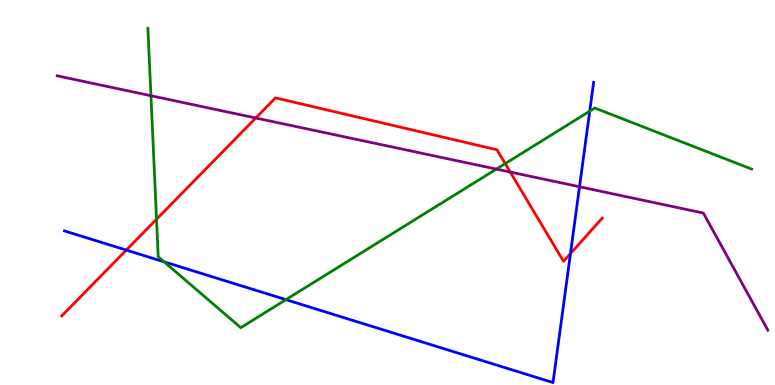[{'lines': ['blue', 'red'], 'intersections': [{'x': 1.63, 'y': 3.5}, {'x': 7.36, 'y': 3.41}]}, {'lines': ['green', 'red'], 'intersections': [{'x': 2.02, 'y': 4.31}, {'x': 6.52, 'y': 5.75}]}, {'lines': ['purple', 'red'], 'intersections': [{'x': 3.3, 'y': 6.94}, {'x': 6.58, 'y': 5.53}]}, {'lines': ['blue', 'green'], 'intersections': [{'x': 2.12, 'y': 3.2}, {'x': 3.69, 'y': 2.22}, {'x': 7.61, 'y': 7.11}]}, {'lines': ['blue', 'purple'], 'intersections': [{'x': 7.48, 'y': 5.15}]}, {'lines': ['green', 'purple'], 'intersections': [{'x': 1.95, 'y': 7.51}, {'x': 6.4, 'y': 5.61}]}]